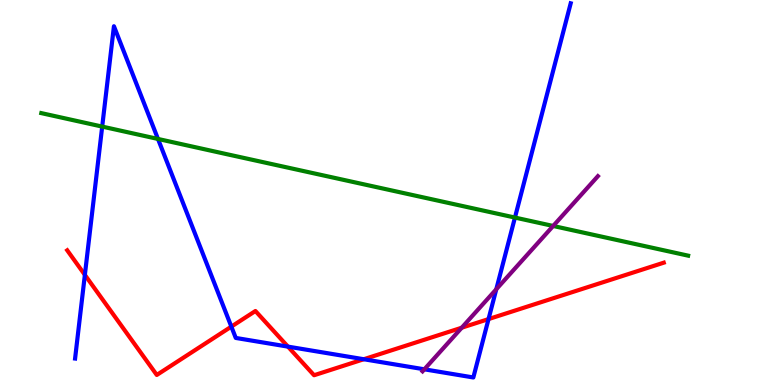[{'lines': ['blue', 'red'], 'intersections': [{'x': 1.1, 'y': 2.86}, {'x': 2.99, 'y': 1.52}, {'x': 3.72, 'y': 0.997}, {'x': 4.69, 'y': 0.669}, {'x': 6.3, 'y': 1.71}]}, {'lines': ['green', 'red'], 'intersections': []}, {'lines': ['purple', 'red'], 'intersections': [{'x': 5.96, 'y': 1.49}]}, {'lines': ['blue', 'green'], 'intersections': [{'x': 1.32, 'y': 6.71}, {'x': 2.04, 'y': 6.39}, {'x': 6.64, 'y': 4.35}]}, {'lines': ['blue', 'purple'], 'intersections': [{'x': 5.48, 'y': 0.407}, {'x': 6.4, 'y': 2.49}]}, {'lines': ['green', 'purple'], 'intersections': [{'x': 7.14, 'y': 4.13}]}]